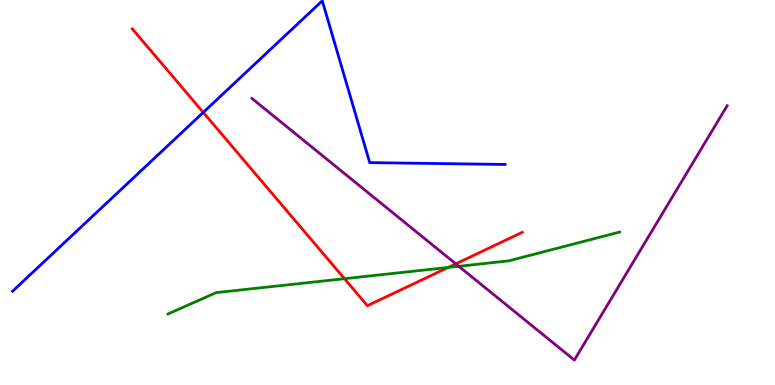[{'lines': ['blue', 'red'], 'intersections': [{'x': 2.62, 'y': 7.08}]}, {'lines': ['green', 'red'], 'intersections': [{'x': 4.44, 'y': 2.76}, {'x': 5.78, 'y': 3.05}]}, {'lines': ['purple', 'red'], 'intersections': [{'x': 5.88, 'y': 3.15}]}, {'lines': ['blue', 'green'], 'intersections': []}, {'lines': ['blue', 'purple'], 'intersections': []}, {'lines': ['green', 'purple'], 'intersections': [{'x': 5.92, 'y': 3.08}]}]